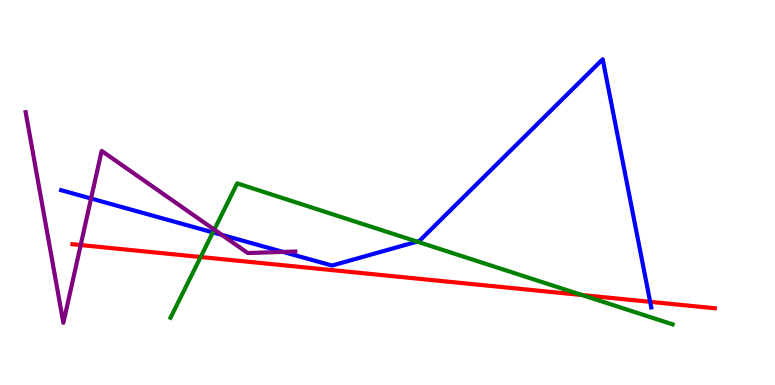[{'lines': ['blue', 'red'], 'intersections': [{'x': 8.39, 'y': 2.16}]}, {'lines': ['green', 'red'], 'intersections': [{'x': 2.59, 'y': 3.32}, {'x': 7.51, 'y': 2.34}]}, {'lines': ['purple', 'red'], 'intersections': [{'x': 1.04, 'y': 3.64}]}, {'lines': ['blue', 'green'], 'intersections': [{'x': 2.75, 'y': 3.96}, {'x': 5.38, 'y': 3.72}]}, {'lines': ['blue', 'purple'], 'intersections': [{'x': 1.17, 'y': 4.84}, {'x': 2.86, 'y': 3.9}, {'x': 3.65, 'y': 3.46}]}, {'lines': ['green', 'purple'], 'intersections': [{'x': 2.76, 'y': 4.04}]}]